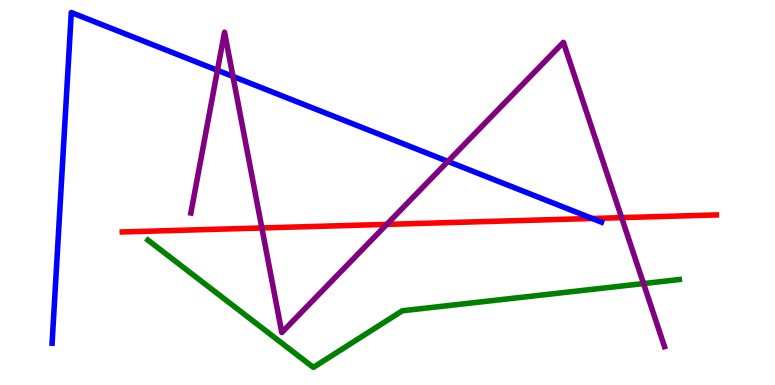[{'lines': ['blue', 'red'], 'intersections': [{'x': 7.64, 'y': 4.33}]}, {'lines': ['green', 'red'], 'intersections': []}, {'lines': ['purple', 'red'], 'intersections': [{'x': 3.38, 'y': 4.08}, {'x': 4.99, 'y': 4.17}, {'x': 8.02, 'y': 4.35}]}, {'lines': ['blue', 'green'], 'intersections': []}, {'lines': ['blue', 'purple'], 'intersections': [{'x': 2.81, 'y': 8.17}, {'x': 3.01, 'y': 8.01}, {'x': 5.78, 'y': 5.81}]}, {'lines': ['green', 'purple'], 'intersections': [{'x': 8.3, 'y': 2.63}]}]